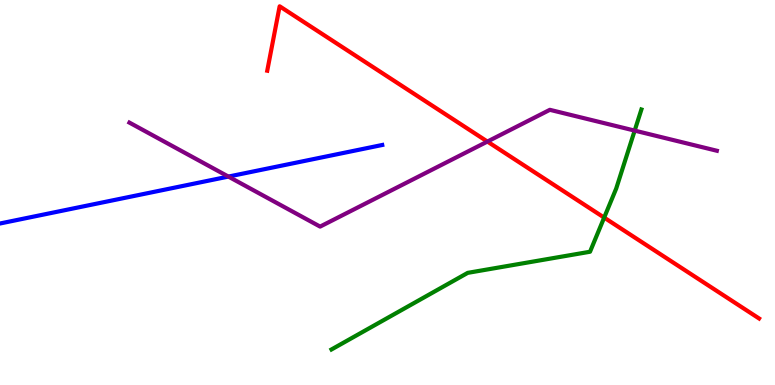[{'lines': ['blue', 'red'], 'intersections': []}, {'lines': ['green', 'red'], 'intersections': [{'x': 7.8, 'y': 4.35}]}, {'lines': ['purple', 'red'], 'intersections': [{'x': 6.29, 'y': 6.32}]}, {'lines': ['blue', 'green'], 'intersections': []}, {'lines': ['blue', 'purple'], 'intersections': [{'x': 2.95, 'y': 5.41}]}, {'lines': ['green', 'purple'], 'intersections': [{'x': 8.19, 'y': 6.61}]}]